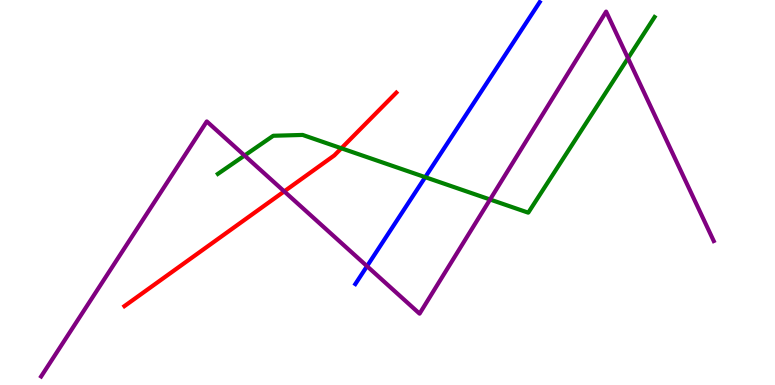[{'lines': ['blue', 'red'], 'intersections': []}, {'lines': ['green', 'red'], 'intersections': [{'x': 4.4, 'y': 6.15}]}, {'lines': ['purple', 'red'], 'intersections': [{'x': 3.67, 'y': 5.03}]}, {'lines': ['blue', 'green'], 'intersections': [{'x': 5.49, 'y': 5.4}]}, {'lines': ['blue', 'purple'], 'intersections': [{'x': 4.74, 'y': 3.09}]}, {'lines': ['green', 'purple'], 'intersections': [{'x': 3.16, 'y': 5.96}, {'x': 6.32, 'y': 4.82}, {'x': 8.1, 'y': 8.49}]}]